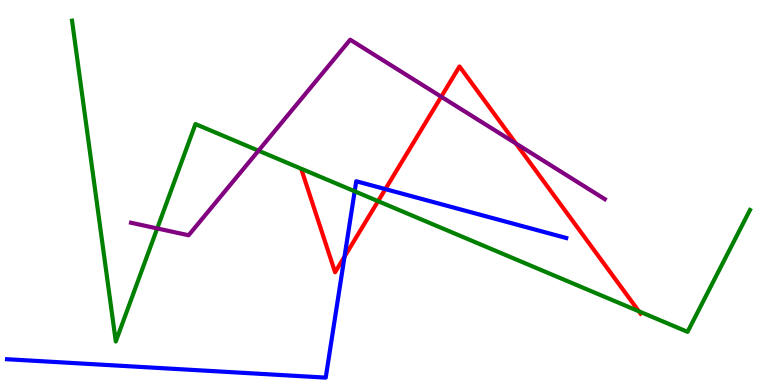[{'lines': ['blue', 'red'], 'intersections': [{'x': 4.45, 'y': 3.33}, {'x': 4.97, 'y': 5.09}]}, {'lines': ['green', 'red'], 'intersections': [{'x': 4.88, 'y': 4.77}, {'x': 8.24, 'y': 1.91}]}, {'lines': ['purple', 'red'], 'intersections': [{'x': 5.69, 'y': 7.49}, {'x': 6.66, 'y': 6.27}]}, {'lines': ['blue', 'green'], 'intersections': [{'x': 4.58, 'y': 5.03}]}, {'lines': ['blue', 'purple'], 'intersections': []}, {'lines': ['green', 'purple'], 'intersections': [{'x': 2.03, 'y': 4.07}, {'x': 3.34, 'y': 6.09}]}]